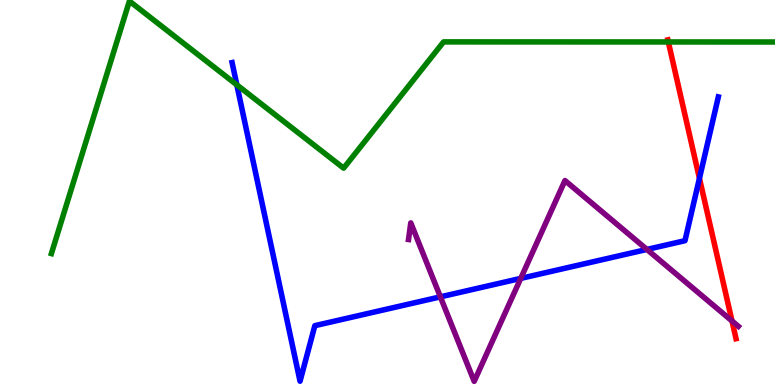[{'lines': ['blue', 'red'], 'intersections': [{'x': 9.03, 'y': 5.37}]}, {'lines': ['green', 'red'], 'intersections': [{'x': 8.62, 'y': 8.91}]}, {'lines': ['purple', 'red'], 'intersections': [{'x': 9.45, 'y': 1.66}]}, {'lines': ['blue', 'green'], 'intersections': [{'x': 3.06, 'y': 7.8}]}, {'lines': ['blue', 'purple'], 'intersections': [{'x': 5.68, 'y': 2.29}, {'x': 6.72, 'y': 2.77}, {'x': 8.35, 'y': 3.52}]}, {'lines': ['green', 'purple'], 'intersections': []}]